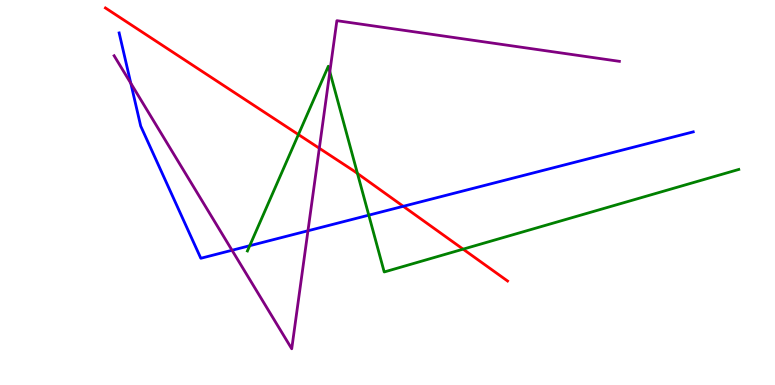[{'lines': ['blue', 'red'], 'intersections': [{'x': 5.2, 'y': 4.64}]}, {'lines': ['green', 'red'], 'intersections': [{'x': 3.85, 'y': 6.51}, {'x': 4.61, 'y': 5.49}, {'x': 5.98, 'y': 3.53}]}, {'lines': ['purple', 'red'], 'intersections': [{'x': 4.12, 'y': 6.15}]}, {'lines': ['blue', 'green'], 'intersections': [{'x': 3.22, 'y': 3.62}, {'x': 4.76, 'y': 4.41}]}, {'lines': ['blue', 'purple'], 'intersections': [{'x': 1.69, 'y': 7.84}, {'x': 2.99, 'y': 3.5}, {'x': 3.97, 'y': 4.01}]}, {'lines': ['green', 'purple'], 'intersections': [{'x': 4.26, 'y': 8.14}]}]